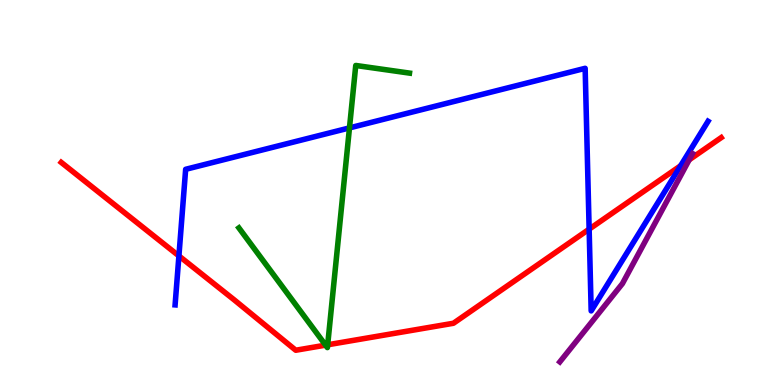[{'lines': ['blue', 'red'], 'intersections': [{'x': 2.31, 'y': 3.35}, {'x': 7.6, 'y': 4.05}, {'x': 8.78, 'y': 5.7}]}, {'lines': ['green', 'red'], 'intersections': [{'x': 4.2, 'y': 1.04}, {'x': 4.23, 'y': 1.04}]}, {'lines': ['purple', 'red'], 'intersections': [{'x': 8.89, 'y': 5.85}]}, {'lines': ['blue', 'green'], 'intersections': [{'x': 4.51, 'y': 6.68}]}, {'lines': ['blue', 'purple'], 'intersections': []}, {'lines': ['green', 'purple'], 'intersections': []}]